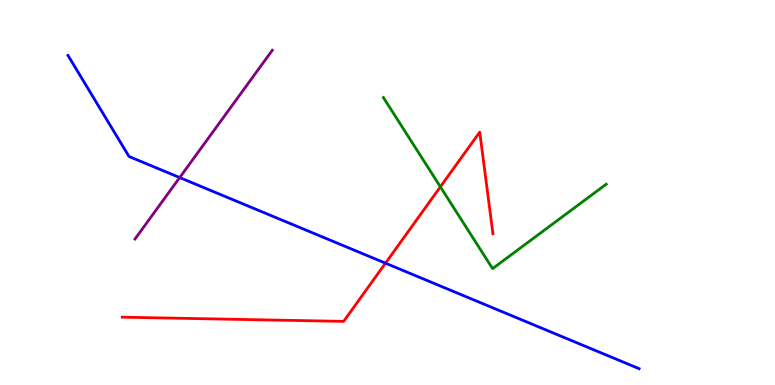[{'lines': ['blue', 'red'], 'intersections': [{'x': 4.97, 'y': 3.16}]}, {'lines': ['green', 'red'], 'intersections': [{'x': 5.68, 'y': 5.15}]}, {'lines': ['purple', 'red'], 'intersections': []}, {'lines': ['blue', 'green'], 'intersections': []}, {'lines': ['blue', 'purple'], 'intersections': [{'x': 2.32, 'y': 5.39}]}, {'lines': ['green', 'purple'], 'intersections': []}]